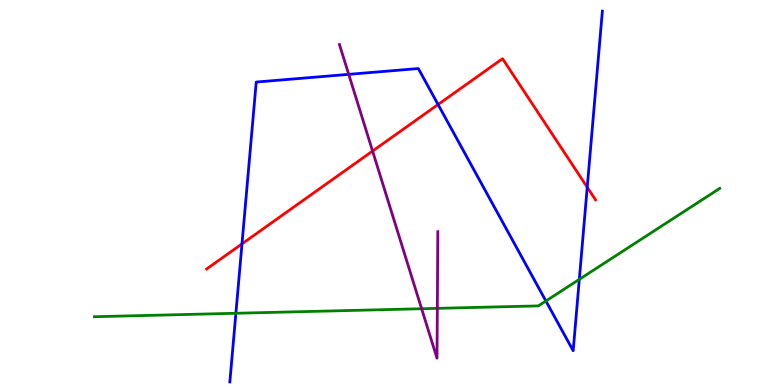[{'lines': ['blue', 'red'], 'intersections': [{'x': 3.12, 'y': 3.67}, {'x': 5.65, 'y': 7.29}, {'x': 7.58, 'y': 5.14}]}, {'lines': ['green', 'red'], 'intersections': []}, {'lines': ['purple', 'red'], 'intersections': [{'x': 4.81, 'y': 6.08}]}, {'lines': ['blue', 'green'], 'intersections': [{'x': 3.04, 'y': 1.86}, {'x': 7.04, 'y': 2.18}, {'x': 7.47, 'y': 2.74}]}, {'lines': ['blue', 'purple'], 'intersections': [{'x': 4.5, 'y': 8.07}]}, {'lines': ['green', 'purple'], 'intersections': [{'x': 5.44, 'y': 1.98}, {'x': 5.64, 'y': 1.99}]}]